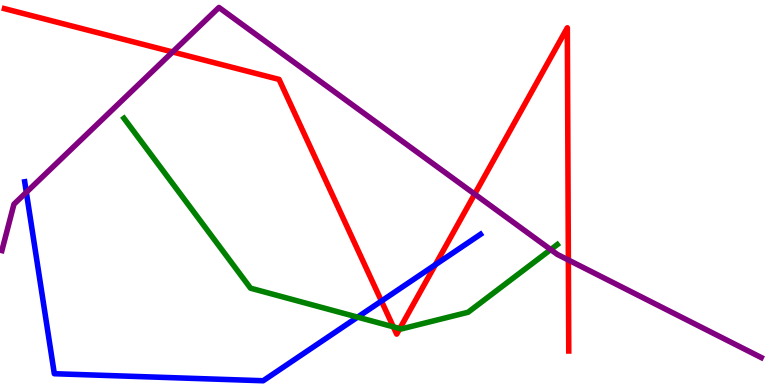[{'lines': ['blue', 'red'], 'intersections': [{'x': 4.92, 'y': 2.18}, {'x': 5.62, 'y': 3.12}]}, {'lines': ['green', 'red'], 'intersections': [{'x': 5.08, 'y': 1.51}, {'x': 5.16, 'y': 1.47}]}, {'lines': ['purple', 'red'], 'intersections': [{'x': 2.23, 'y': 8.65}, {'x': 6.12, 'y': 4.96}, {'x': 7.33, 'y': 3.25}]}, {'lines': ['blue', 'green'], 'intersections': [{'x': 4.61, 'y': 1.76}]}, {'lines': ['blue', 'purple'], 'intersections': [{'x': 0.34, 'y': 5.0}]}, {'lines': ['green', 'purple'], 'intersections': [{'x': 7.11, 'y': 3.52}]}]